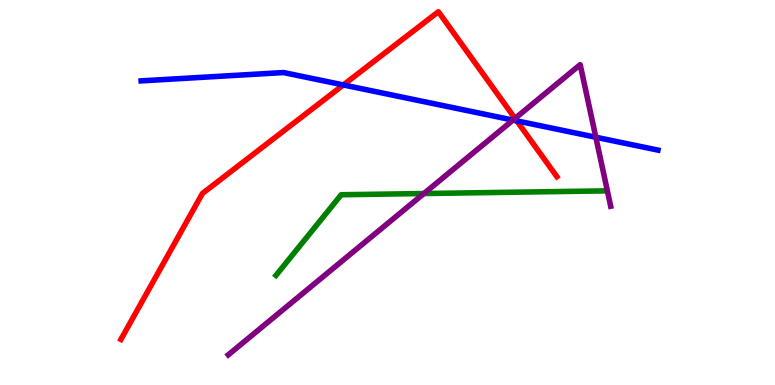[{'lines': ['blue', 'red'], 'intersections': [{'x': 4.43, 'y': 7.79}, {'x': 6.67, 'y': 6.86}]}, {'lines': ['green', 'red'], 'intersections': []}, {'lines': ['purple', 'red'], 'intersections': [{'x': 6.65, 'y': 6.92}]}, {'lines': ['blue', 'green'], 'intersections': []}, {'lines': ['blue', 'purple'], 'intersections': [{'x': 6.62, 'y': 6.88}, {'x': 7.69, 'y': 6.44}]}, {'lines': ['green', 'purple'], 'intersections': [{'x': 5.47, 'y': 4.97}]}]